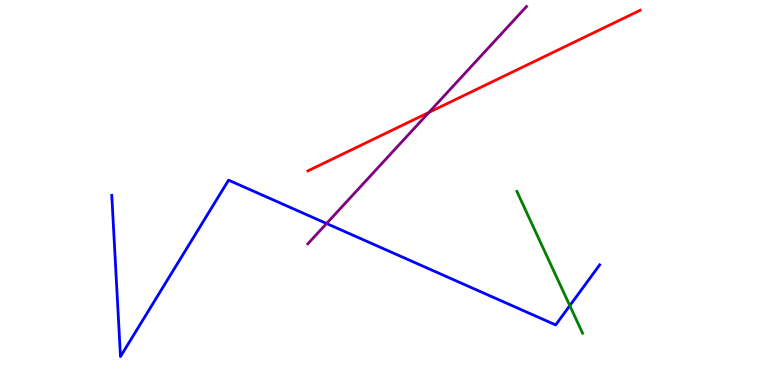[{'lines': ['blue', 'red'], 'intersections': []}, {'lines': ['green', 'red'], 'intersections': []}, {'lines': ['purple', 'red'], 'intersections': [{'x': 5.54, 'y': 7.08}]}, {'lines': ['blue', 'green'], 'intersections': [{'x': 7.35, 'y': 2.06}]}, {'lines': ['blue', 'purple'], 'intersections': [{'x': 4.21, 'y': 4.19}]}, {'lines': ['green', 'purple'], 'intersections': []}]